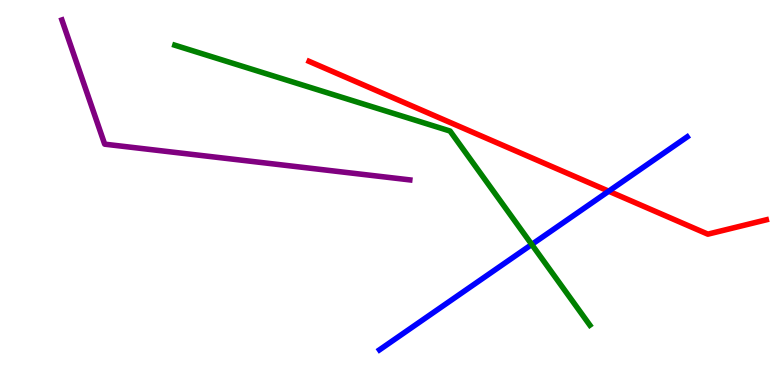[{'lines': ['blue', 'red'], 'intersections': [{'x': 7.85, 'y': 5.03}]}, {'lines': ['green', 'red'], 'intersections': []}, {'lines': ['purple', 'red'], 'intersections': []}, {'lines': ['blue', 'green'], 'intersections': [{'x': 6.86, 'y': 3.65}]}, {'lines': ['blue', 'purple'], 'intersections': []}, {'lines': ['green', 'purple'], 'intersections': []}]